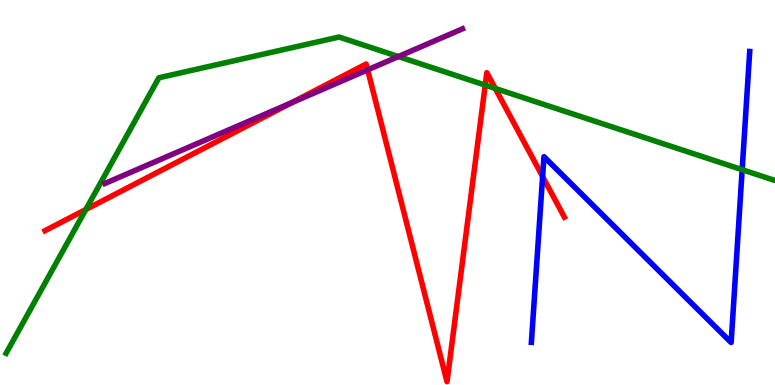[{'lines': ['blue', 'red'], 'intersections': [{'x': 7.0, 'y': 5.41}]}, {'lines': ['green', 'red'], 'intersections': [{'x': 1.11, 'y': 4.56}, {'x': 6.26, 'y': 7.79}, {'x': 6.39, 'y': 7.7}]}, {'lines': ['purple', 'red'], 'intersections': [{'x': 3.76, 'y': 7.33}, {'x': 4.74, 'y': 8.19}]}, {'lines': ['blue', 'green'], 'intersections': [{'x': 9.58, 'y': 5.59}]}, {'lines': ['blue', 'purple'], 'intersections': []}, {'lines': ['green', 'purple'], 'intersections': [{'x': 5.14, 'y': 8.53}]}]